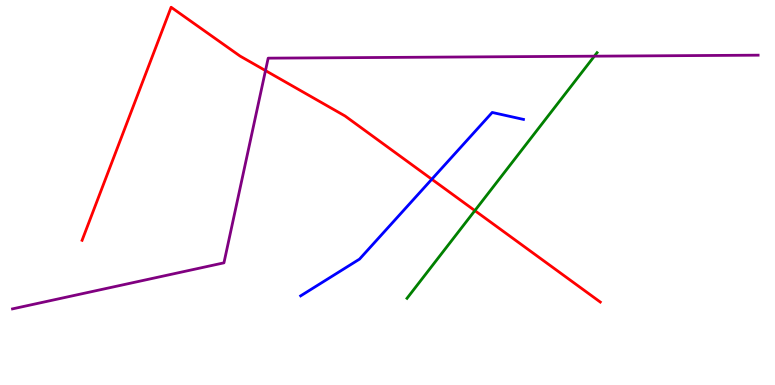[{'lines': ['blue', 'red'], 'intersections': [{'x': 5.57, 'y': 5.34}]}, {'lines': ['green', 'red'], 'intersections': [{'x': 6.13, 'y': 4.53}]}, {'lines': ['purple', 'red'], 'intersections': [{'x': 3.43, 'y': 8.17}]}, {'lines': ['blue', 'green'], 'intersections': []}, {'lines': ['blue', 'purple'], 'intersections': []}, {'lines': ['green', 'purple'], 'intersections': [{'x': 7.67, 'y': 8.54}]}]